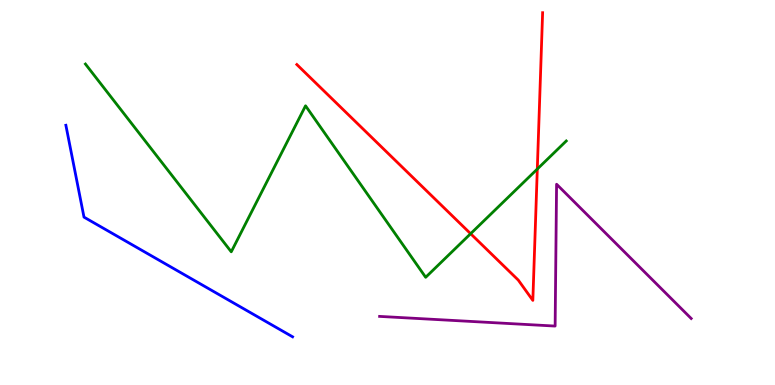[{'lines': ['blue', 'red'], 'intersections': []}, {'lines': ['green', 'red'], 'intersections': [{'x': 6.07, 'y': 3.93}, {'x': 6.93, 'y': 5.61}]}, {'lines': ['purple', 'red'], 'intersections': []}, {'lines': ['blue', 'green'], 'intersections': []}, {'lines': ['blue', 'purple'], 'intersections': []}, {'lines': ['green', 'purple'], 'intersections': []}]